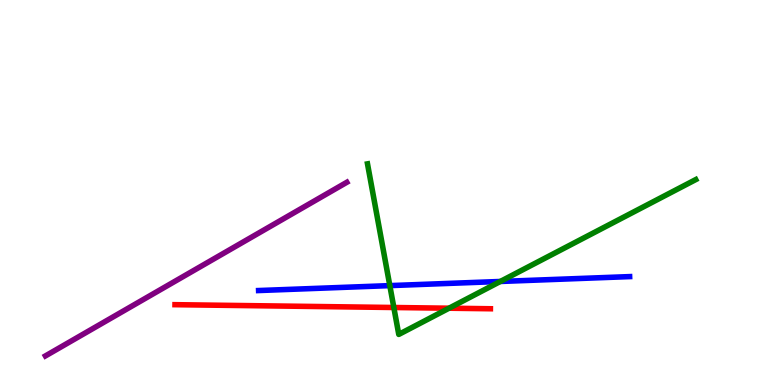[{'lines': ['blue', 'red'], 'intersections': []}, {'lines': ['green', 'red'], 'intersections': [{'x': 5.08, 'y': 2.01}, {'x': 5.79, 'y': 1.99}]}, {'lines': ['purple', 'red'], 'intersections': []}, {'lines': ['blue', 'green'], 'intersections': [{'x': 5.03, 'y': 2.58}, {'x': 6.46, 'y': 2.69}]}, {'lines': ['blue', 'purple'], 'intersections': []}, {'lines': ['green', 'purple'], 'intersections': []}]